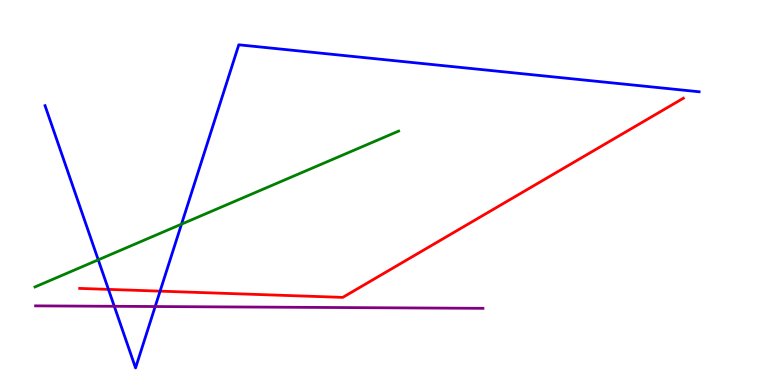[{'lines': ['blue', 'red'], 'intersections': [{'x': 1.4, 'y': 2.48}, {'x': 2.07, 'y': 2.44}]}, {'lines': ['green', 'red'], 'intersections': []}, {'lines': ['purple', 'red'], 'intersections': []}, {'lines': ['blue', 'green'], 'intersections': [{'x': 1.27, 'y': 3.25}, {'x': 2.34, 'y': 4.18}]}, {'lines': ['blue', 'purple'], 'intersections': [{'x': 1.47, 'y': 2.04}, {'x': 2.0, 'y': 2.04}]}, {'lines': ['green', 'purple'], 'intersections': []}]